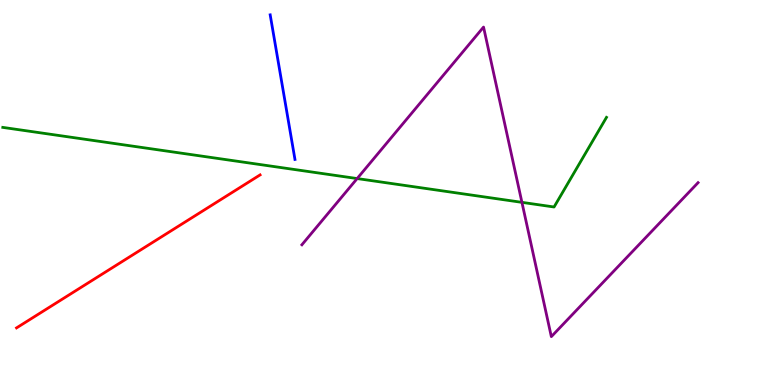[{'lines': ['blue', 'red'], 'intersections': []}, {'lines': ['green', 'red'], 'intersections': []}, {'lines': ['purple', 'red'], 'intersections': []}, {'lines': ['blue', 'green'], 'intersections': []}, {'lines': ['blue', 'purple'], 'intersections': []}, {'lines': ['green', 'purple'], 'intersections': [{'x': 4.61, 'y': 5.36}, {'x': 6.73, 'y': 4.74}]}]